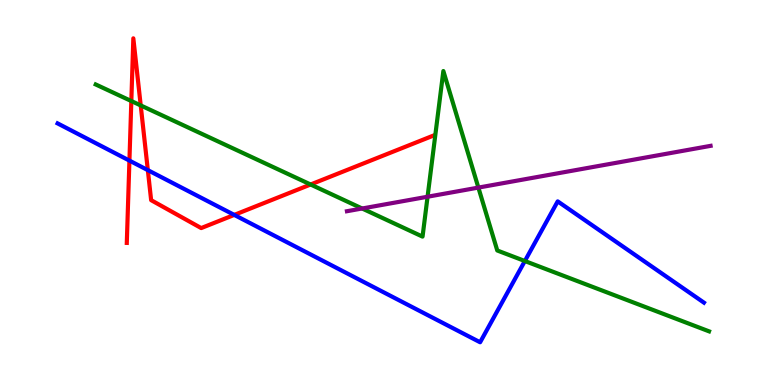[{'lines': ['blue', 'red'], 'intersections': [{'x': 1.67, 'y': 5.83}, {'x': 1.91, 'y': 5.58}, {'x': 3.02, 'y': 4.42}]}, {'lines': ['green', 'red'], 'intersections': [{'x': 1.69, 'y': 7.38}, {'x': 1.82, 'y': 7.26}, {'x': 4.01, 'y': 5.21}]}, {'lines': ['purple', 'red'], 'intersections': []}, {'lines': ['blue', 'green'], 'intersections': [{'x': 6.77, 'y': 3.22}]}, {'lines': ['blue', 'purple'], 'intersections': []}, {'lines': ['green', 'purple'], 'intersections': [{'x': 4.67, 'y': 4.58}, {'x': 5.52, 'y': 4.89}, {'x': 6.17, 'y': 5.13}]}]